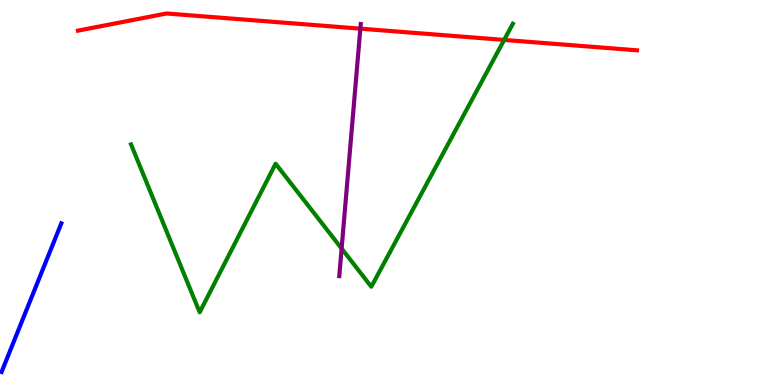[{'lines': ['blue', 'red'], 'intersections': []}, {'lines': ['green', 'red'], 'intersections': [{'x': 6.51, 'y': 8.96}]}, {'lines': ['purple', 'red'], 'intersections': [{'x': 4.65, 'y': 9.26}]}, {'lines': ['blue', 'green'], 'intersections': []}, {'lines': ['blue', 'purple'], 'intersections': []}, {'lines': ['green', 'purple'], 'intersections': [{'x': 4.41, 'y': 3.54}]}]